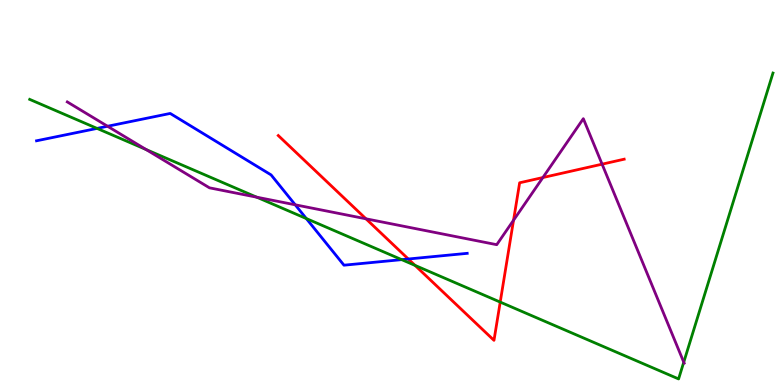[{'lines': ['blue', 'red'], 'intersections': [{'x': 5.27, 'y': 3.27}]}, {'lines': ['green', 'red'], 'intersections': [{'x': 5.36, 'y': 3.11}, {'x': 6.45, 'y': 2.15}]}, {'lines': ['purple', 'red'], 'intersections': [{'x': 4.72, 'y': 4.32}, {'x': 6.63, 'y': 4.28}, {'x': 7.0, 'y': 5.39}, {'x': 7.77, 'y': 5.74}]}, {'lines': ['blue', 'green'], 'intersections': [{'x': 1.25, 'y': 6.66}, {'x': 3.95, 'y': 4.32}, {'x': 5.18, 'y': 3.26}]}, {'lines': ['blue', 'purple'], 'intersections': [{'x': 1.39, 'y': 6.72}, {'x': 3.81, 'y': 4.68}]}, {'lines': ['green', 'purple'], 'intersections': [{'x': 1.88, 'y': 6.12}, {'x': 3.31, 'y': 4.88}, {'x': 8.82, 'y': 0.592}]}]